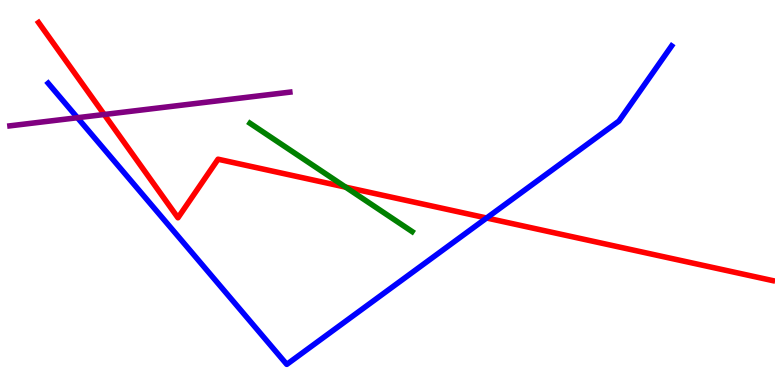[{'lines': ['blue', 'red'], 'intersections': [{'x': 6.28, 'y': 4.34}]}, {'lines': ['green', 'red'], 'intersections': [{'x': 4.46, 'y': 5.14}]}, {'lines': ['purple', 'red'], 'intersections': [{'x': 1.34, 'y': 7.03}]}, {'lines': ['blue', 'green'], 'intersections': []}, {'lines': ['blue', 'purple'], 'intersections': [{'x': 0.999, 'y': 6.94}]}, {'lines': ['green', 'purple'], 'intersections': []}]